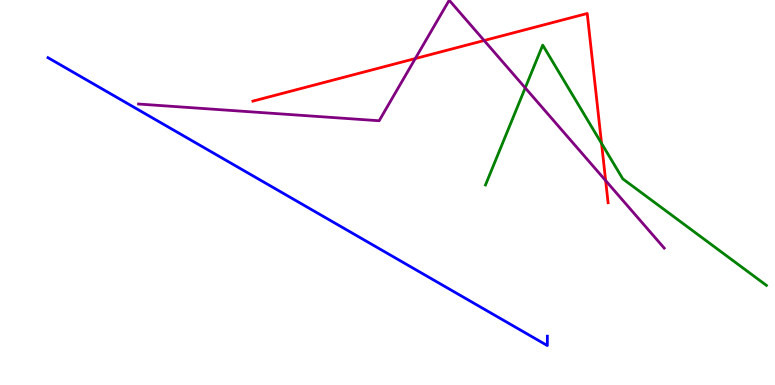[{'lines': ['blue', 'red'], 'intersections': []}, {'lines': ['green', 'red'], 'intersections': [{'x': 7.76, 'y': 6.28}]}, {'lines': ['purple', 'red'], 'intersections': [{'x': 5.36, 'y': 8.48}, {'x': 6.25, 'y': 8.95}, {'x': 7.81, 'y': 5.31}]}, {'lines': ['blue', 'green'], 'intersections': []}, {'lines': ['blue', 'purple'], 'intersections': []}, {'lines': ['green', 'purple'], 'intersections': [{'x': 6.78, 'y': 7.72}]}]